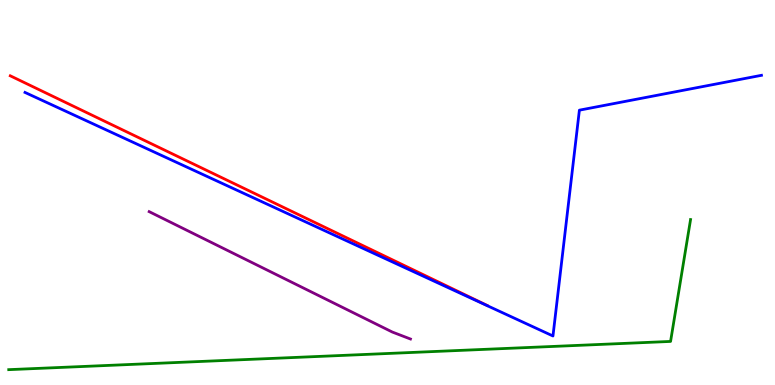[{'lines': ['blue', 'red'], 'intersections': []}, {'lines': ['green', 'red'], 'intersections': []}, {'lines': ['purple', 'red'], 'intersections': []}, {'lines': ['blue', 'green'], 'intersections': []}, {'lines': ['blue', 'purple'], 'intersections': []}, {'lines': ['green', 'purple'], 'intersections': []}]